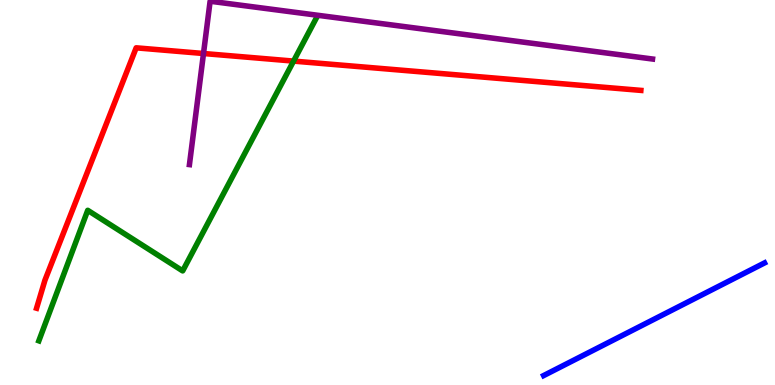[{'lines': ['blue', 'red'], 'intersections': []}, {'lines': ['green', 'red'], 'intersections': [{'x': 3.79, 'y': 8.41}]}, {'lines': ['purple', 'red'], 'intersections': [{'x': 2.63, 'y': 8.61}]}, {'lines': ['blue', 'green'], 'intersections': []}, {'lines': ['blue', 'purple'], 'intersections': []}, {'lines': ['green', 'purple'], 'intersections': []}]